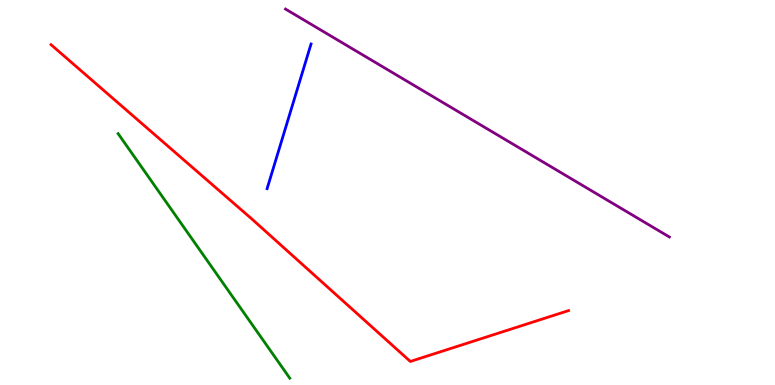[{'lines': ['blue', 'red'], 'intersections': []}, {'lines': ['green', 'red'], 'intersections': []}, {'lines': ['purple', 'red'], 'intersections': []}, {'lines': ['blue', 'green'], 'intersections': []}, {'lines': ['blue', 'purple'], 'intersections': []}, {'lines': ['green', 'purple'], 'intersections': []}]